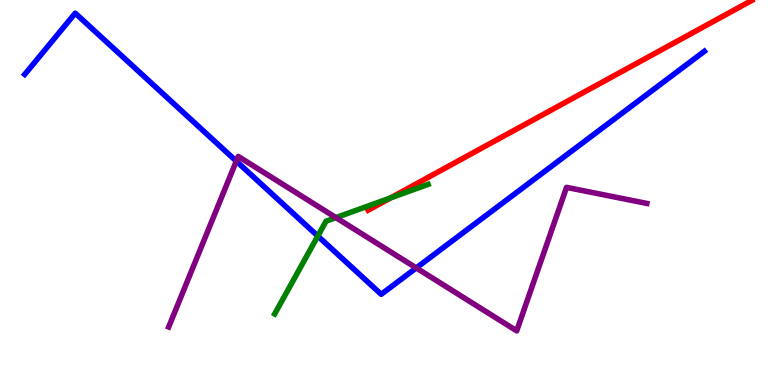[{'lines': ['blue', 'red'], 'intersections': []}, {'lines': ['green', 'red'], 'intersections': [{'x': 5.04, 'y': 4.86}]}, {'lines': ['purple', 'red'], 'intersections': []}, {'lines': ['blue', 'green'], 'intersections': [{'x': 4.1, 'y': 3.87}]}, {'lines': ['blue', 'purple'], 'intersections': [{'x': 3.05, 'y': 5.81}, {'x': 5.37, 'y': 3.04}]}, {'lines': ['green', 'purple'], 'intersections': [{'x': 4.33, 'y': 4.35}]}]